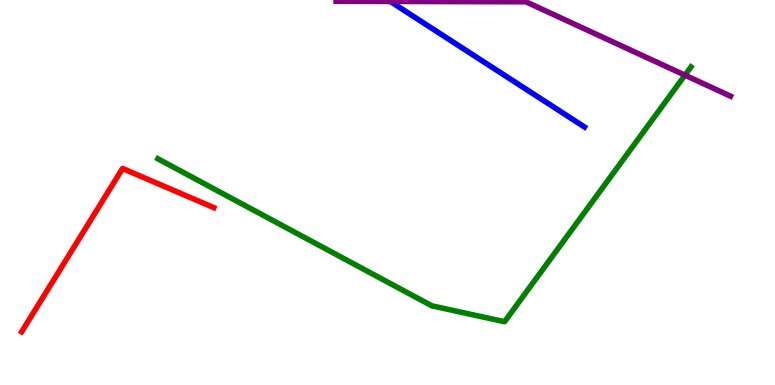[{'lines': ['blue', 'red'], 'intersections': []}, {'lines': ['green', 'red'], 'intersections': []}, {'lines': ['purple', 'red'], 'intersections': []}, {'lines': ['blue', 'green'], 'intersections': []}, {'lines': ['blue', 'purple'], 'intersections': []}, {'lines': ['green', 'purple'], 'intersections': [{'x': 8.84, 'y': 8.05}]}]